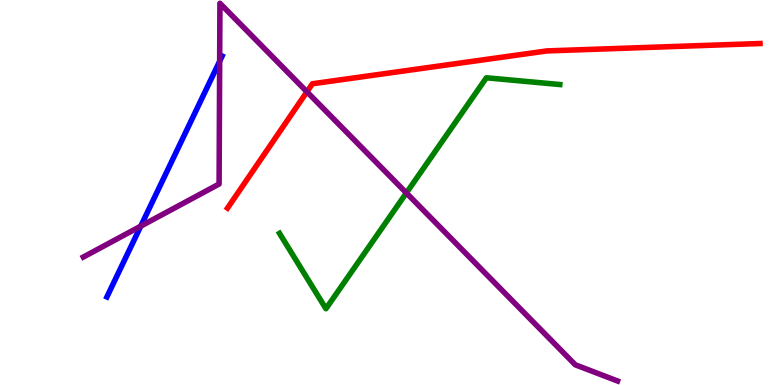[{'lines': ['blue', 'red'], 'intersections': []}, {'lines': ['green', 'red'], 'intersections': []}, {'lines': ['purple', 'red'], 'intersections': [{'x': 3.96, 'y': 7.62}]}, {'lines': ['blue', 'green'], 'intersections': []}, {'lines': ['blue', 'purple'], 'intersections': [{'x': 1.82, 'y': 4.13}, {'x': 2.83, 'y': 8.41}]}, {'lines': ['green', 'purple'], 'intersections': [{'x': 5.24, 'y': 4.99}]}]